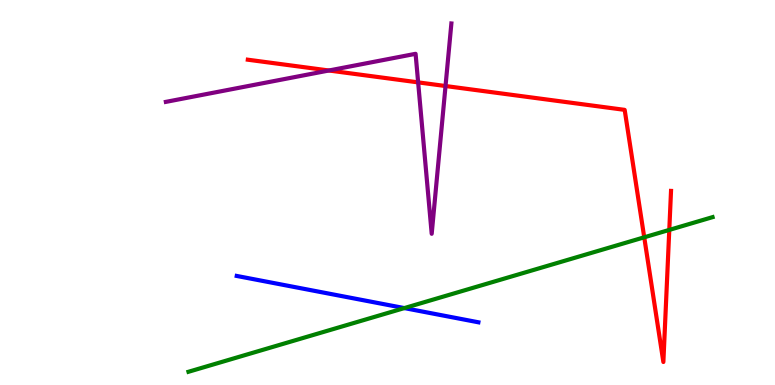[{'lines': ['blue', 'red'], 'intersections': []}, {'lines': ['green', 'red'], 'intersections': [{'x': 8.31, 'y': 3.84}, {'x': 8.64, 'y': 4.03}]}, {'lines': ['purple', 'red'], 'intersections': [{'x': 4.24, 'y': 8.17}, {'x': 5.4, 'y': 7.86}, {'x': 5.75, 'y': 7.77}]}, {'lines': ['blue', 'green'], 'intersections': [{'x': 5.22, 'y': 2.0}]}, {'lines': ['blue', 'purple'], 'intersections': []}, {'lines': ['green', 'purple'], 'intersections': []}]